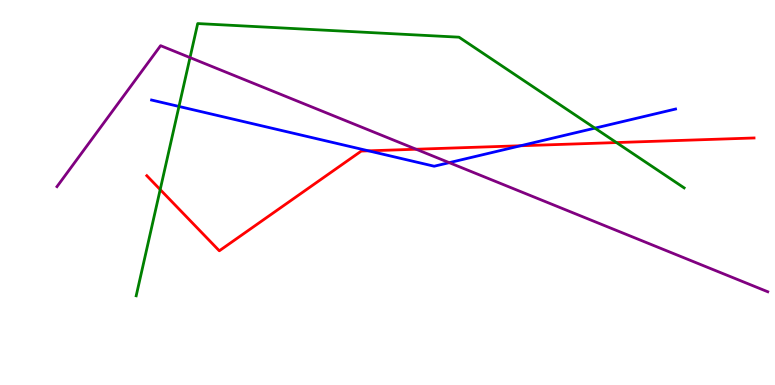[{'lines': ['blue', 'red'], 'intersections': [{'x': 4.75, 'y': 6.08}, {'x': 6.72, 'y': 6.21}]}, {'lines': ['green', 'red'], 'intersections': [{'x': 2.07, 'y': 5.08}, {'x': 7.95, 'y': 6.3}]}, {'lines': ['purple', 'red'], 'intersections': [{'x': 5.37, 'y': 6.12}]}, {'lines': ['blue', 'green'], 'intersections': [{'x': 2.31, 'y': 7.23}, {'x': 7.68, 'y': 6.67}]}, {'lines': ['blue', 'purple'], 'intersections': [{'x': 5.8, 'y': 5.78}]}, {'lines': ['green', 'purple'], 'intersections': [{'x': 2.45, 'y': 8.5}]}]